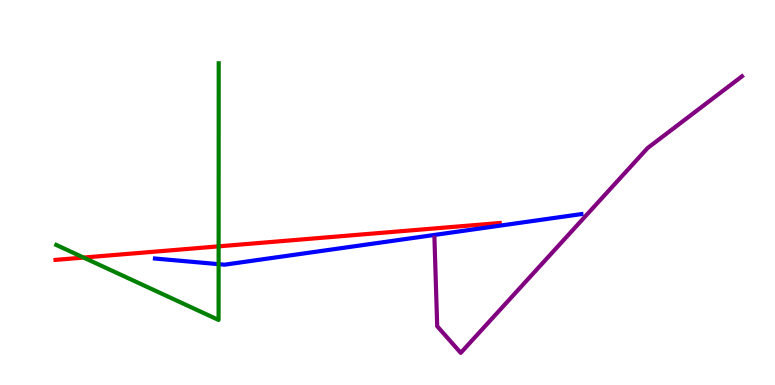[{'lines': ['blue', 'red'], 'intersections': []}, {'lines': ['green', 'red'], 'intersections': [{'x': 1.08, 'y': 3.31}, {'x': 2.82, 'y': 3.6}]}, {'lines': ['purple', 'red'], 'intersections': []}, {'lines': ['blue', 'green'], 'intersections': [{'x': 2.82, 'y': 3.14}]}, {'lines': ['blue', 'purple'], 'intersections': []}, {'lines': ['green', 'purple'], 'intersections': []}]